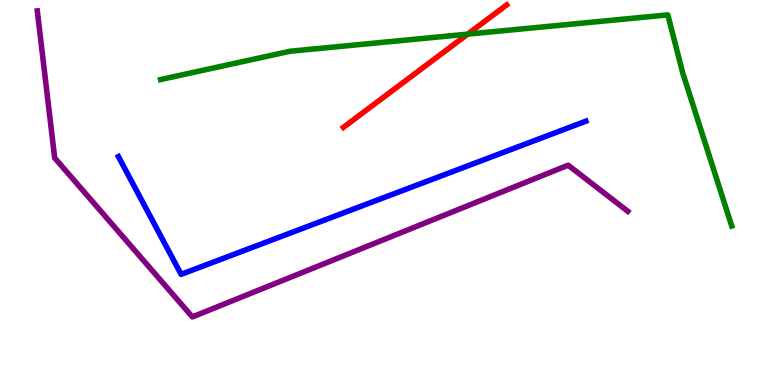[{'lines': ['blue', 'red'], 'intersections': []}, {'lines': ['green', 'red'], 'intersections': [{'x': 6.03, 'y': 9.11}]}, {'lines': ['purple', 'red'], 'intersections': []}, {'lines': ['blue', 'green'], 'intersections': []}, {'lines': ['blue', 'purple'], 'intersections': []}, {'lines': ['green', 'purple'], 'intersections': []}]